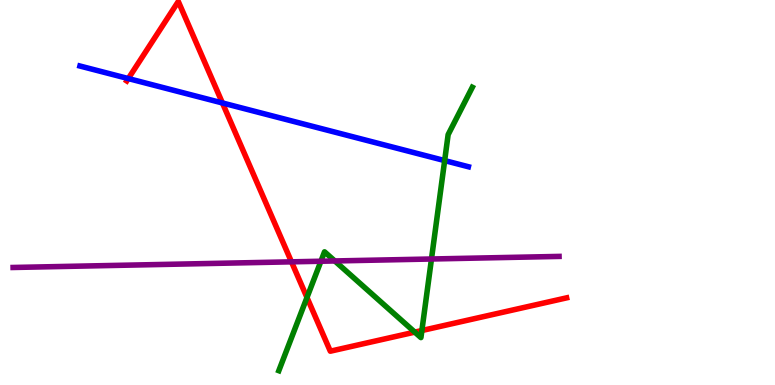[{'lines': ['blue', 'red'], 'intersections': [{'x': 1.66, 'y': 7.96}, {'x': 2.87, 'y': 7.33}]}, {'lines': ['green', 'red'], 'intersections': [{'x': 3.96, 'y': 2.27}, {'x': 5.35, 'y': 1.37}, {'x': 5.44, 'y': 1.41}]}, {'lines': ['purple', 'red'], 'intersections': [{'x': 3.76, 'y': 3.2}]}, {'lines': ['blue', 'green'], 'intersections': [{'x': 5.74, 'y': 5.83}]}, {'lines': ['blue', 'purple'], 'intersections': []}, {'lines': ['green', 'purple'], 'intersections': [{'x': 4.14, 'y': 3.21}, {'x': 4.32, 'y': 3.22}, {'x': 5.57, 'y': 3.27}]}]